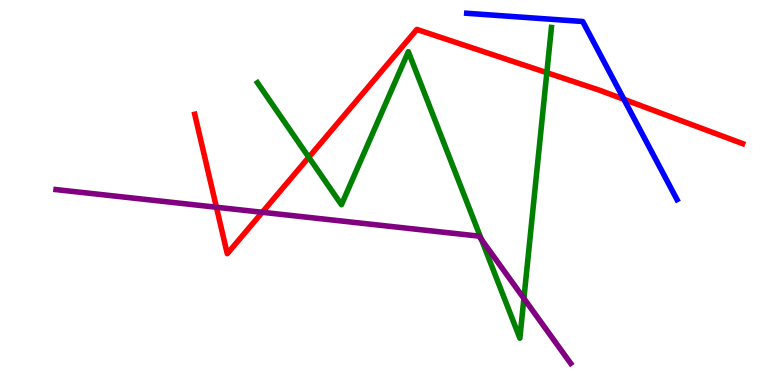[{'lines': ['blue', 'red'], 'intersections': [{'x': 8.05, 'y': 7.42}]}, {'lines': ['green', 'red'], 'intersections': [{'x': 3.98, 'y': 5.91}, {'x': 7.06, 'y': 8.11}]}, {'lines': ['purple', 'red'], 'intersections': [{'x': 2.79, 'y': 4.62}, {'x': 3.38, 'y': 4.49}]}, {'lines': ['blue', 'green'], 'intersections': []}, {'lines': ['blue', 'purple'], 'intersections': []}, {'lines': ['green', 'purple'], 'intersections': [{'x': 6.21, 'y': 3.78}, {'x': 6.76, 'y': 2.25}]}]